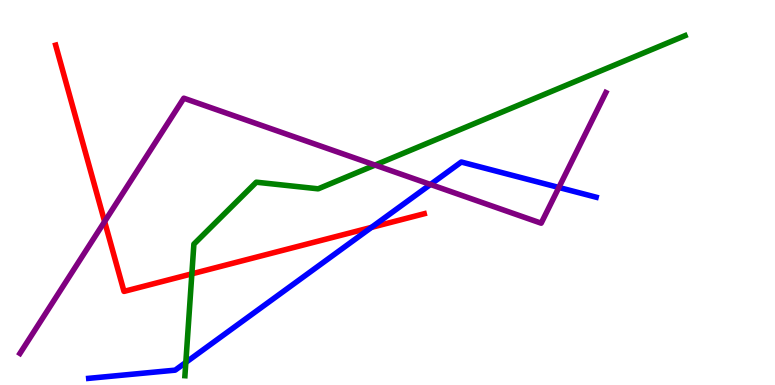[{'lines': ['blue', 'red'], 'intersections': [{'x': 4.79, 'y': 4.09}]}, {'lines': ['green', 'red'], 'intersections': [{'x': 2.48, 'y': 2.89}]}, {'lines': ['purple', 'red'], 'intersections': [{'x': 1.35, 'y': 4.25}]}, {'lines': ['blue', 'green'], 'intersections': [{'x': 2.4, 'y': 0.587}]}, {'lines': ['blue', 'purple'], 'intersections': [{'x': 5.55, 'y': 5.21}, {'x': 7.21, 'y': 5.13}]}, {'lines': ['green', 'purple'], 'intersections': [{'x': 4.84, 'y': 5.71}]}]